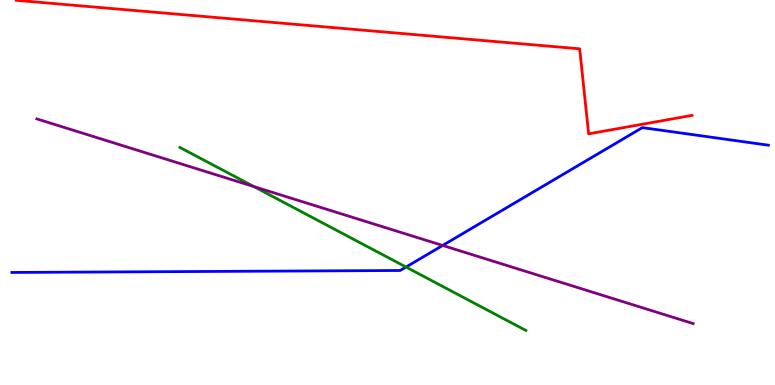[{'lines': ['blue', 'red'], 'intersections': []}, {'lines': ['green', 'red'], 'intersections': []}, {'lines': ['purple', 'red'], 'intersections': []}, {'lines': ['blue', 'green'], 'intersections': [{'x': 5.24, 'y': 3.06}]}, {'lines': ['blue', 'purple'], 'intersections': [{'x': 5.71, 'y': 3.62}]}, {'lines': ['green', 'purple'], 'intersections': [{'x': 3.28, 'y': 5.15}]}]